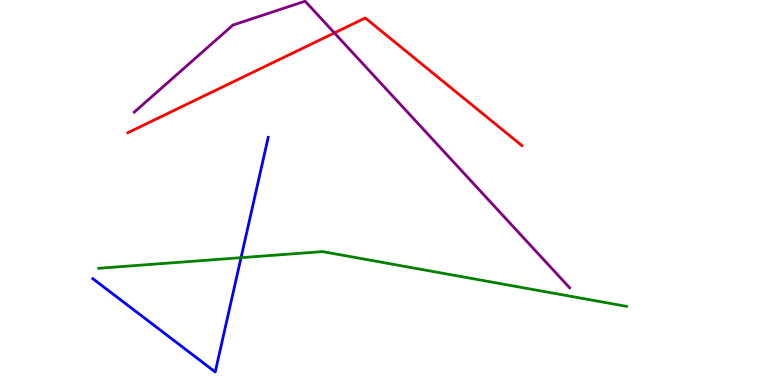[{'lines': ['blue', 'red'], 'intersections': []}, {'lines': ['green', 'red'], 'intersections': []}, {'lines': ['purple', 'red'], 'intersections': [{'x': 4.31, 'y': 9.14}]}, {'lines': ['blue', 'green'], 'intersections': [{'x': 3.11, 'y': 3.31}]}, {'lines': ['blue', 'purple'], 'intersections': []}, {'lines': ['green', 'purple'], 'intersections': []}]